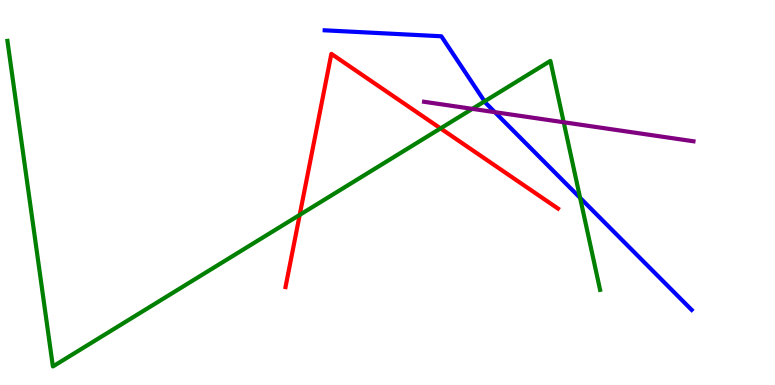[{'lines': ['blue', 'red'], 'intersections': []}, {'lines': ['green', 'red'], 'intersections': [{'x': 3.87, 'y': 4.42}, {'x': 5.68, 'y': 6.67}]}, {'lines': ['purple', 'red'], 'intersections': []}, {'lines': ['blue', 'green'], 'intersections': [{'x': 6.25, 'y': 7.37}, {'x': 7.49, 'y': 4.86}]}, {'lines': ['blue', 'purple'], 'intersections': [{'x': 6.39, 'y': 7.09}]}, {'lines': ['green', 'purple'], 'intersections': [{'x': 6.09, 'y': 7.17}, {'x': 7.27, 'y': 6.82}]}]